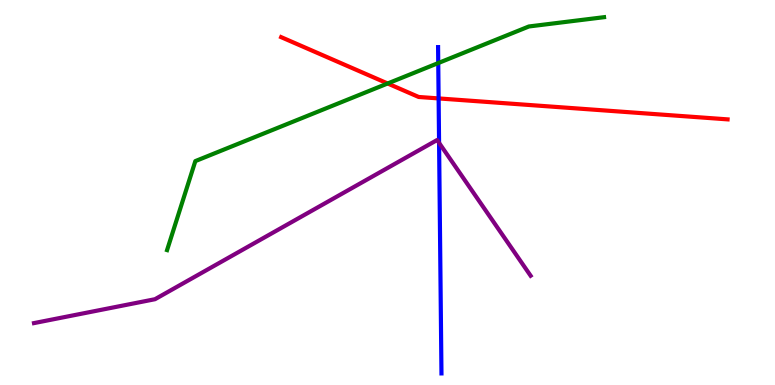[{'lines': ['blue', 'red'], 'intersections': [{'x': 5.66, 'y': 7.44}]}, {'lines': ['green', 'red'], 'intersections': [{'x': 5.0, 'y': 7.83}]}, {'lines': ['purple', 'red'], 'intersections': []}, {'lines': ['blue', 'green'], 'intersections': [{'x': 5.65, 'y': 8.36}]}, {'lines': ['blue', 'purple'], 'intersections': [{'x': 5.67, 'y': 6.29}]}, {'lines': ['green', 'purple'], 'intersections': []}]